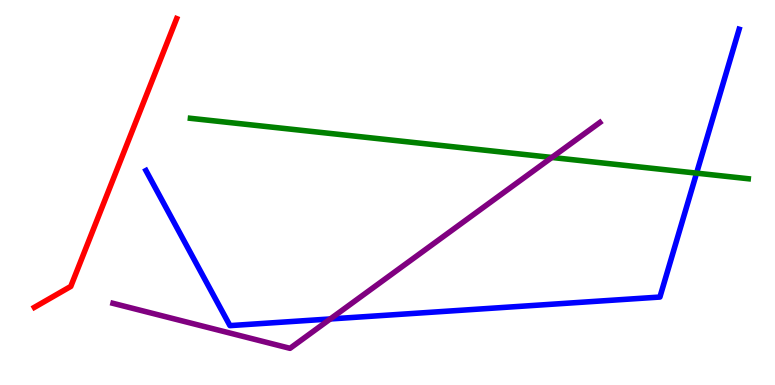[{'lines': ['blue', 'red'], 'intersections': []}, {'lines': ['green', 'red'], 'intersections': []}, {'lines': ['purple', 'red'], 'intersections': []}, {'lines': ['blue', 'green'], 'intersections': [{'x': 8.99, 'y': 5.5}]}, {'lines': ['blue', 'purple'], 'intersections': [{'x': 4.26, 'y': 1.72}]}, {'lines': ['green', 'purple'], 'intersections': [{'x': 7.12, 'y': 5.91}]}]